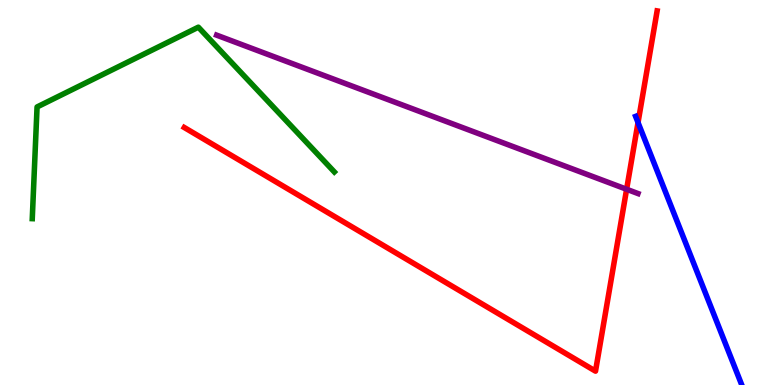[{'lines': ['blue', 'red'], 'intersections': [{'x': 8.23, 'y': 6.82}]}, {'lines': ['green', 'red'], 'intersections': []}, {'lines': ['purple', 'red'], 'intersections': [{'x': 8.09, 'y': 5.08}]}, {'lines': ['blue', 'green'], 'intersections': []}, {'lines': ['blue', 'purple'], 'intersections': []}, {'lines': ['green', 'purple'], 'intersections': []}]